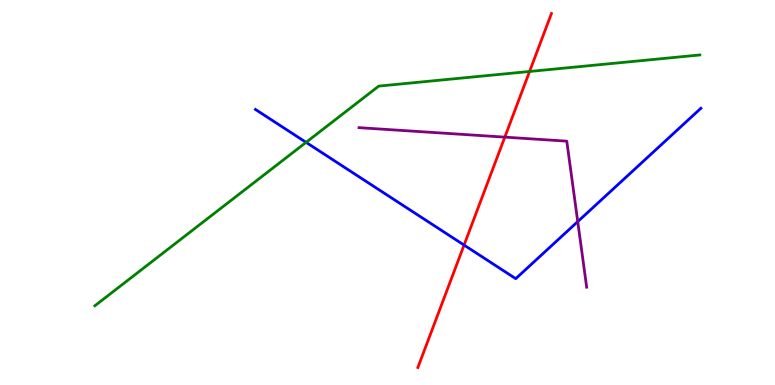[{'lines': ['blue', 'red'], 'intersections': [{'x': 5.99, 'y': 3.63}]}, {'lines': ['green', 'red'], 'intersections': [{'x': 6.83, 'y': 8.14}]}, {'lines': ['purple', 'red'], 'intersections': [{'x': 6.51, 'y': 6.44}]}, {'lines': ['blue', 'green'], 'intersections': [{'x': 3.95, 'y': 6.3}]}, {'lines': ['blue', 'purple'], 'intersections': [{'x': 7.45, 'y': 4.24}]}, {'lines': ['green', 'purple'], 'intersections': []}]